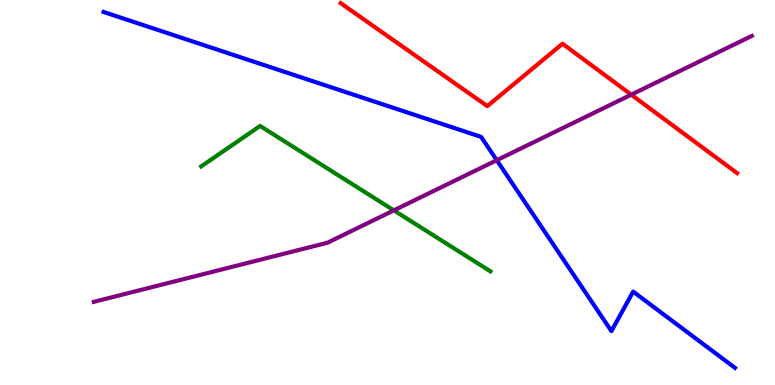[{'lines': ['blue', 'red'], 'intersections': []}, {'lines': ['green', 'red'], 'intersections': []}, {'lines': ['purple', 'red'], 'intersections': [{'x': 8.15, 'y': 7.54}]}, {'lines': ['blue', 'green'], 'intersections': []}, {'lines': ['blue', 'purple'], 'intersections': [{'x': 6.41, 'y': 5.84}]}, {'lines': ['green', 'purple'], 'intersections': [{'x': 5.08, 'y': 4.54}]}]